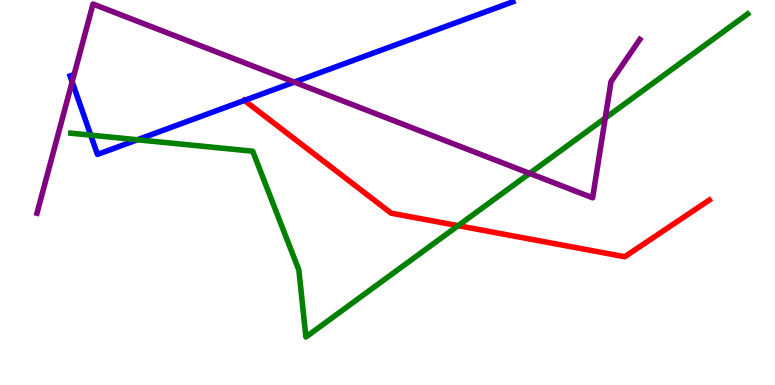[{'lines': ['blue', 'red'], 'intersections': [{'x': 3.15, 'y': 7.39}]}, {'lines': ['green', 'red'], 'intersections': [{'x': 5.91, 'y': 4.14}]}, {'lines': ['purple', 'red'], 'intersections': []}, {'lines': ['blue', 'green'], 'intersections': [{'x': 1.17, 'y': 6.49}, {'x': 1.77, 'y': 6.37}]}, {'lines': ['blue', 'purple'], 'intersections': [{'x': 0.931, 'y': 7.87}, {'x': 3.8, 'y': 7.87}]}, {'lines': ['green', 'purple'], 'intersections': [{'x': 6.83, 'y': 5.5}, {'x': 7.81, 'y': 6.93}]}]